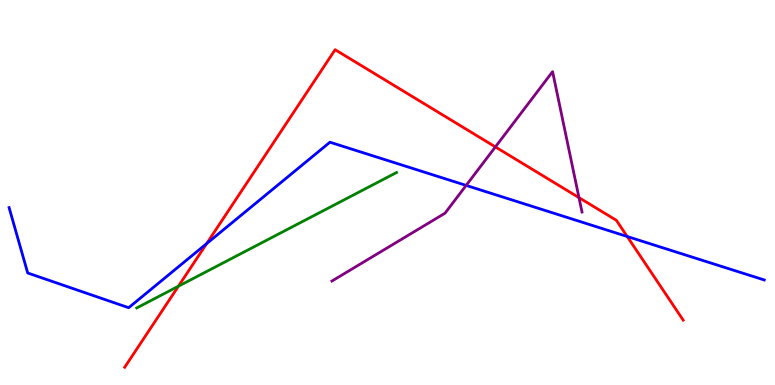[{'lines': ['blue', 'red'], 'intersections': [{'x': 2.67, 'y': 3.67}, {'x': 8.09, 'y': 3.86}]}, {'lines': ['green', 'red'], 'intersections': [{'x': 2.3, 'y': 2.57}]}, {'lines': ['purple', 'red'], 'intersections': [{'x': 6.39, 'y': 6.18}, {'x': 7.47, 'y': 4.87}]}, {'lines': ['blue', 'green'], 'intersections': []}, {'lines': ['blue', 'purple'], 'intersections': [{'x': 6.01, 'y': 5.18}]}, {'lines': ['green', 'purple'], 'intersections': []}]